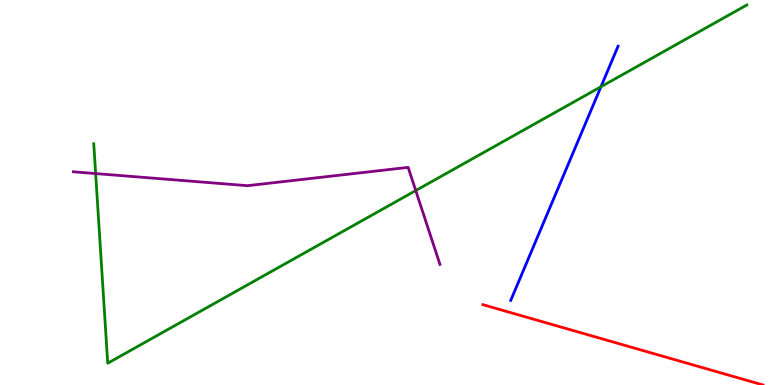[{'lines': ['blue', 'red'], 'intersections': []}, {'lines': ['green', 'red'], 'intersections': []}, {'lines': ['purple', 'red'], 'intersections': []}, {'lines': ['blue', 'green'], 'intersections': [{'x': 7.75, 'y': 7.75}]}, {'lines': ['blue', 'purple'], 'intersections': []}, {'lines': ['green', 'purple'], 'intersections': [{'x': 1.23, 'y': 5.49}, {'x': 5.36, 'y': 5.05}]}]